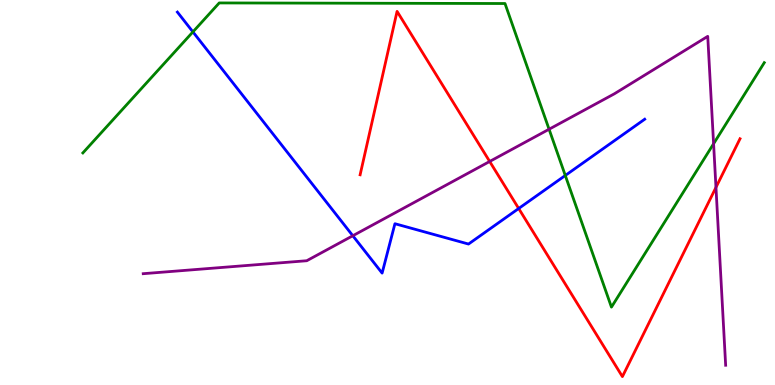[{'lines': ['blue', 'red'], 'intersections': [{'x': 6.69, 'y': 4.58}]}, {'lines': ['green', 'red'], 'intersections': []}, {'lines': ['purple', 'red'], 'intersections': [{'x': 6.32, 'y': 5.81}, {'x': 9.24, 'y': 5.13}]}, {'lines': ['blue', 'green'], 'intersections': [{'x': 2.49, 'y': 9.17}, {'x': 7.29, 'y': 5.44}]}, {'lines': ['blue', 'purple'], 'intersections': [{'x': 4.55, 'y': 3.88}]}, {'lines': ['green', 'purple'], 'intersections': [{'x': 7.08, 'y': 6.64}, {'x': 9.21, 'y': 6.27}]}]